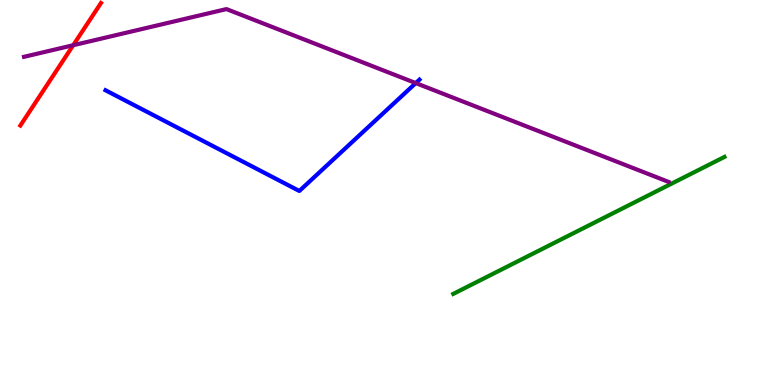[{'lines': ['blue', 'red'], 'intersections': []}, {'lines': ['green', 'red'], 'intersections': []}, {'lines': ['purple', 'red'], 'intersections': [{'x': 0.944, 'y': 8.83}]}, {'lines': ['blue', 'green'], 'intersections': []}, {'lines': ['blue', 'purple'], 'intersections': [{'x': 5.36, 'y': 7.84}]}, {'lines': ['green', 'purple'], 'intersections': []}]